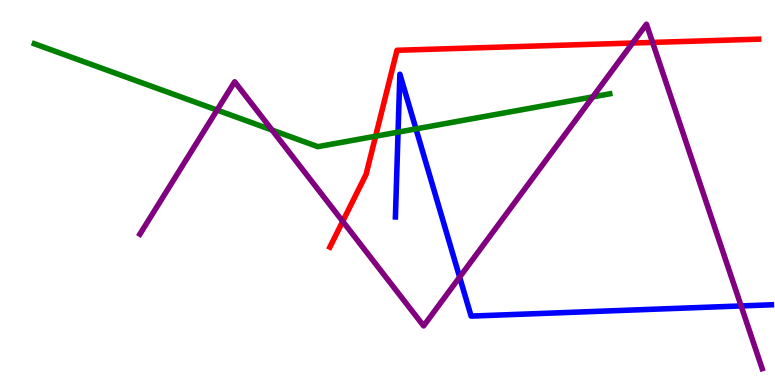[{'lines': ['blue', 'red'], 'intersections': []}, {'lines': ['green', 'red'], 'intersections': [{'x': 4.85, 'y': 6.46}]}, {'lines': ['purple', 'red'], 'intersections': [{'x': 4.42, 'y': 4.25}, {'x': 8.16, 'y': 8.88}, {'x': 8.42, 'y': 8.9}]}, {'lines': ['blue', 'green'], 'intersections': [{'x': 5.14, 'y': 6.57}, {'x': 5.37, 'y': 6.65}]}, {'lines': ['blue', 'purple'], 'intersections': [{'x': 5.93, 'y': 2.8}, {'x': 9.56, 'y': 2.05}]}, {'lines': ['green', 'purple'], 'intersections': [{'x': 2.8, 'y': 7.14}, {'x': 3.51, 'y': 6.62}, {'x': 7.65, 'y': 7.48}]}]